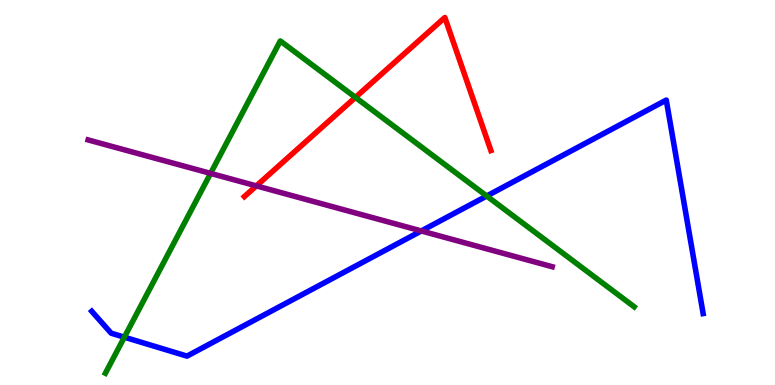[{'lines': ['blue', 'red'], 'intersections': []}, {'lines': ['green', 'red'], 'intersections': [{'x': 4.59, 'y': 7.47}]}, {'lines': ['purple', 'red'], 'intersections': [{'x': 3.31, 'y': 5.17}]}, {'lines': ['blue', 'green'], 'intersections': [{'x': 1.6, 'y': 1.24}, {'x': 6.28, 'y': 4.91}]}, {'lines': ['blue', 'purple'], 'intersections': [{'x': 5.44, 'y': 4.0}]}, {'lines': ['green', 'purple'], 'intersections': [{'x': 2.72, 'y': 5.5}]}]